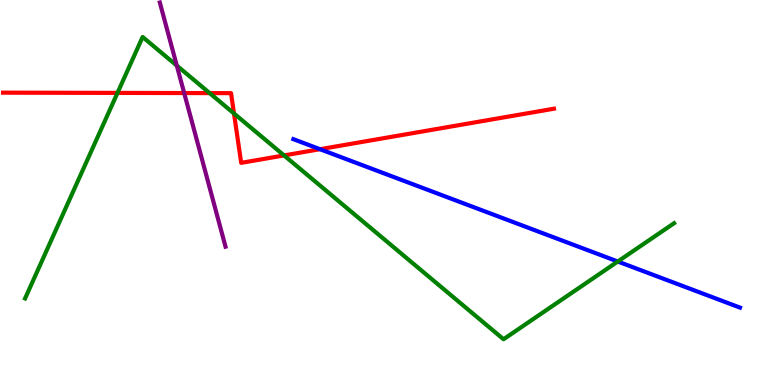[{'lines': ['blue', 'red'], 'intersections': [{'x': 4.13, 'y': 6.12}]}, {'lines': ['green', 'red'], 'intersections': [{'x': 1.52, 'y': 7.59}, {'x': 2.71, 'y': 7.58}, {'x': 3.02, 'y': 7.05}, {'x': 3.67, 'y': 5.96}]}, {'lines': ['purple', 'red'], 'intersections': [{'x': 2.38, 'y': 7.58}]}, {'lines': ['blue', 'green'], 'intersections': [{'x': 7.97, 'y': 3.21}]}, {'lines': ['blue', 'purple'], 'intersections': []}, {'lines': ['green', 'purple'], 'intersections': [{'x': 2.28, 'y': 8.3}]}]